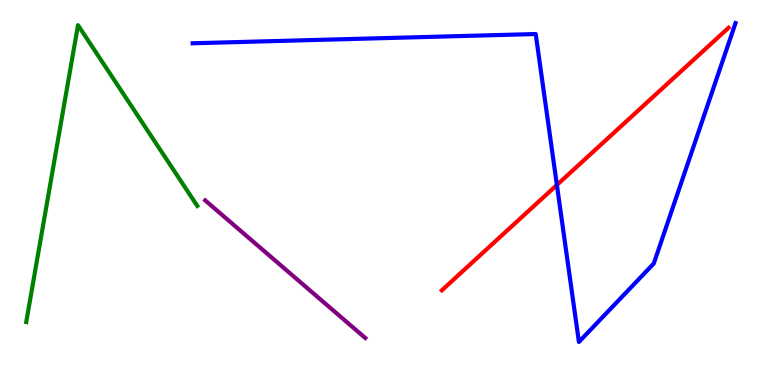[{'lines': ['blue', 'red'], 'intersections': [{'x': 7.19, 'y': 5.2}]}, {'lines': ['green', 'red'], 'intersections': []}, {'lines': ['purple', 'red'], 'intersections': []}, {'lines': ['blue', 'green'], 'intersections': []}, {'lines': ['blue', 'purple'], 'intersections': []}, {'lines': ['green', 'purple'], 'intersections': []}]